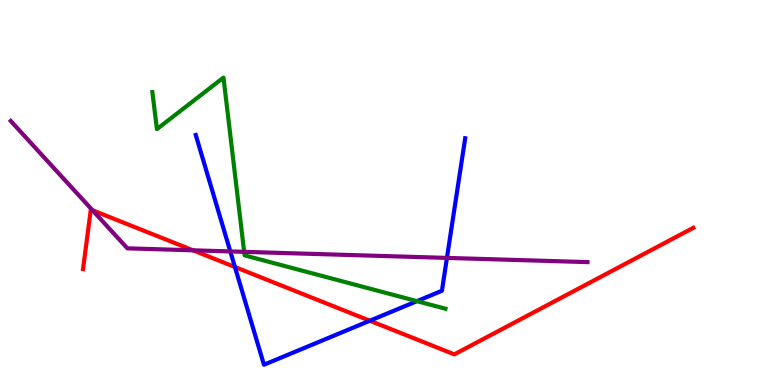[{'lines': ['blue', 'red'], 'intersections': [{'x': 3.03, 'y': 3.06}, {'x': 4.77, 'y': 1.67}]}, {'lines': ['green', 'red'], 'intersections': []}, {'lines': ['purple', 'red'], 'intersections': [{'x': 1.19, 'y': 4.54}, {'x': 2.49, 'y': 3.5}]}, {'lines': ['blue', 'green'], 'intersections': [{'x': 5.38, 'y': 2.18}]}, {'lines': ['blue', 'purple'], 'intersections': [{'x': 2.97, 'y': 3.47}, {'x': 5.77, 'y': 3.3}]}, {'lines': ['green', 'purple'], 'intersections': [{'x': 3.15, 'y': 3.46}]}]